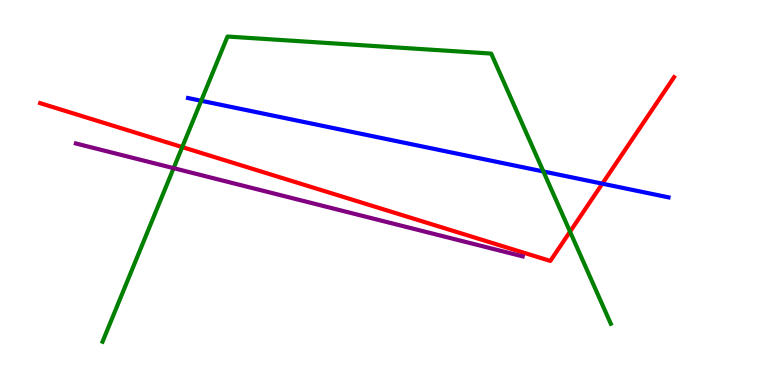[{'lines': ['blue', 'red'], 'intersections': [{'x': 7.77, 'y': 5.23}]}, {'lines': ['green', 'red'], 'intersections': [{'x': 2.35, 'y': 6.18}, {'x': 7.36, 'y': 3.98}]}, {'lines': ['purple', 'red'], 'intersections': []}, {'lines': ['blue', 'green'], 'intersections': [{'x': 2.6, 'y': 7.38}, {'x': 7.01, 'y': 5.55}]}, {'lines': ['blue', 'purple'], 'intersections': []}, {'lines': ['green', 'purple'], 'intersections': [{'x': 2.24, 'y': 5.63}]}]